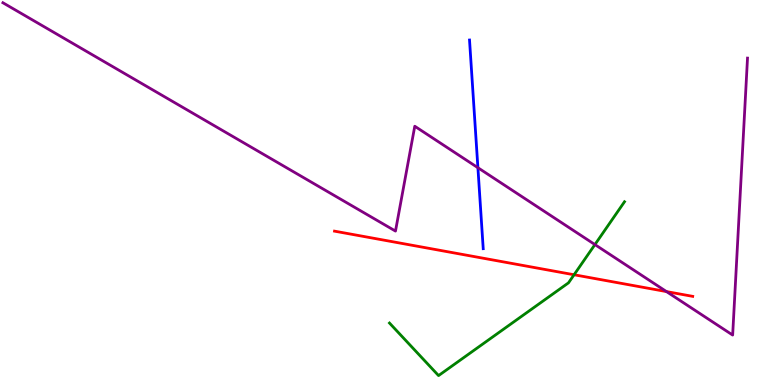[{'lines': ['blue', 'red'], 'intersections': []}, {'lines': ['green', 'red'], 'intersections': [{'x': 7.41, 'y': 2.86}]}, {'lines': ['purple', 'red'], 'intersections': [{'x': 8.6, 'y': 2.43}]}, {'lines': ['blue', 'green'], 'intersections': []}, {'lines': ['blue', 'purple'], 'intersections': [{'x': 6.17, 'y': 5.64}]}, {'lines': ['green', 'purple'], 'intersections': [{'x': 7.68, 'y': 3.65}]}]